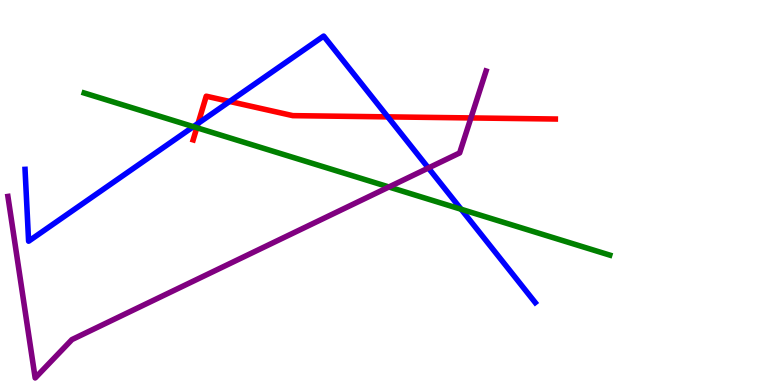[{'lines': ['blue', 'red'], 'intersections': [{'x': 2.56, 'y': 6.8}, {'x': 2.96, 'y': 7.36}, {'x': 5.0, 'y': 6.96}]}, {'lines': ['green', 'red'], 'intersections': [{'x': 2.54, 'y': 6.68}]}, {'lines': ['purple', 'red'], 'intersections': [{'x': 6.08, 'y': 6.94}]}, {'lines': ['blue', 'green'], 'intersections': [{'x': 2.5, 'y': 6.71}, {'x': 5.95, 'y': 4.56}]}, {'lines': ['blue', 'purple'], 'intersections': [{'x': 5.53, 'y': 5.64}]}, {'lines': ['green', 'purple'], 'intersections': [{'x': 5.02, 'y': 5.14}]}]